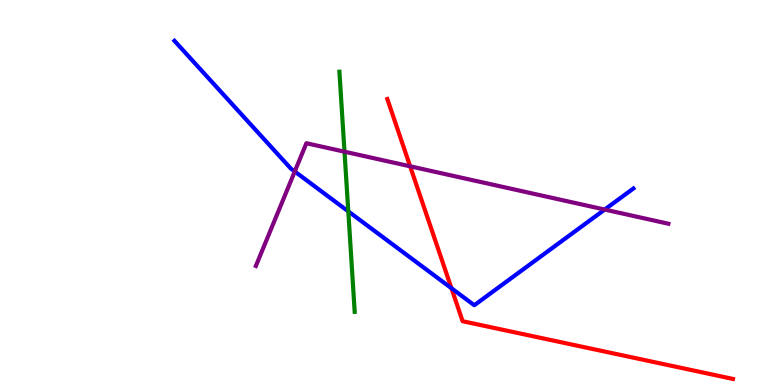[{'lines': ['blue', 'red'], 'intersections': [{'x': 5.83, 'y': 2.51}]}, {'lines': ['green', 'red'], 'intersections': []}, {'lines': ['purple', 'red'], 'intersections': [{'x': 5.29, 'y': 5.68}]}, {'lines': ['blue', 'green'], 'intersections': [{'x': 4.49, 'y': 4.51}]}, {'lines': ['blue', 'purple'], 'intersections': [{'x': 3.8, 'y': 5.55}, {'x': 7.8, 'y': 4.56}]}, {'lines': ['green', 'purple'], 'intersections': [{'x': 4.45, 'y': 6.06}]}]